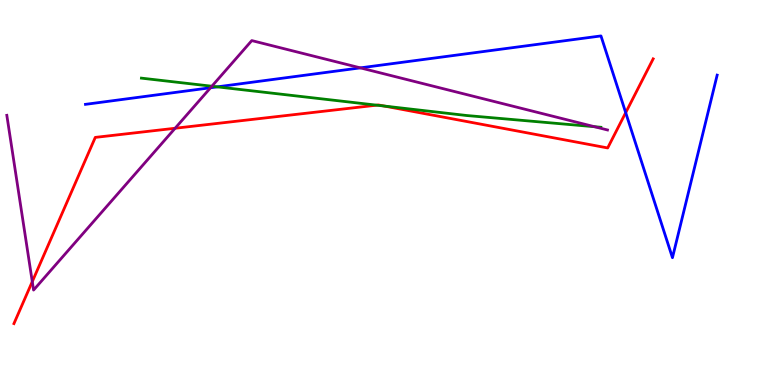[{'lines': ['blue', 'red'], 'intersections': [{'x': 8.07, 'y': 7.07}]}, {'lines': ['green', 'red'], 'intersections': [{'x': 4.86, 'y': 7.27}, {'x': 4.96, 'y': 7.25}]}, {'lines': ['purple', 'red'], 'intersections': [{'x': 0.416, 'y': 2.68}, {'x': 2.26, 'y': 6.67}]}, {'lines': ['blue', 'green'], 'intersections': [{'x': 2.8, 'y': 7.74}]}, {'lines': ['blue', 'purple'], 'intersections': [{'x': 2.72, 'y': 7.72}, {'x': 4.65, 'y': 8.24}]}, {'lines': ['green', 'purple'], 'intersections': [{'x': 2.73, 'y': 7.76}, {'x': 7.67, 'y': 6.71}]}]